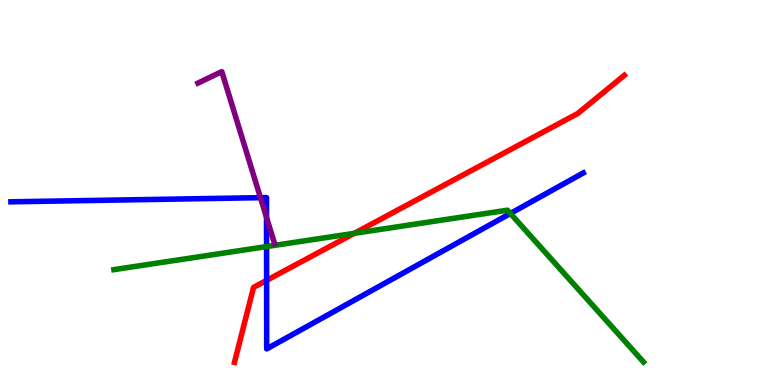[{'lines': ['blue', 'red'], 'intersections': [{'x': 3.44, 'y': 2.72}]}, {'lines': ['green', 'red'], 'intersections': [{'x': 4.57, 'y': 3.94}]}, {'lines': ['purple', 'red'], 'intersections': []}, {'lines': ['blue', 'green'], 'intersections': [{'x': 3.44, 'y': 3.6}, {'x': 6.59, 'y': 4.46}]}, {'lines': ['blue', 'purple'], 'intersections': [{'x': 3.36, 'y': 4.87}, {'x': 3.44, 'y': 4.35}]}, {'lines': ['green', 'purple'], 'intersections': []}]